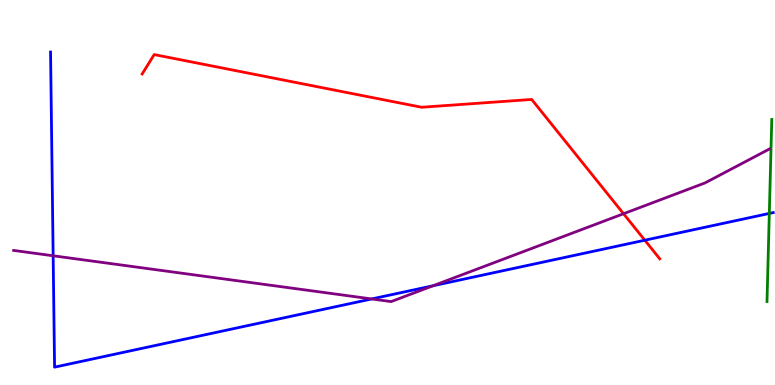[{'lines': ['blue', 'red'], 'intersections': [{'x': 8.32, 'y': 3.76}]}, {'lines': ['green', 'red'], 'intersections': []}, {'lines': ['purple', 'red'], 'intersections': [{'x': 8.05, 'y': 4.45}]}, {'lines': ['blue', 'green'], 'intersections': [{'x': 9.93, 'y': 4.46}]}, {'lines': ['blue', 'purple'], 'intersections': [{'x': 0.686, 'y': 3.36}, {'x': 4.8, 'y': 2.24}, {'x': 5.59, 'y': 2.58}]}, {'lines': ['green', 'purple'], 'intersections': []}]